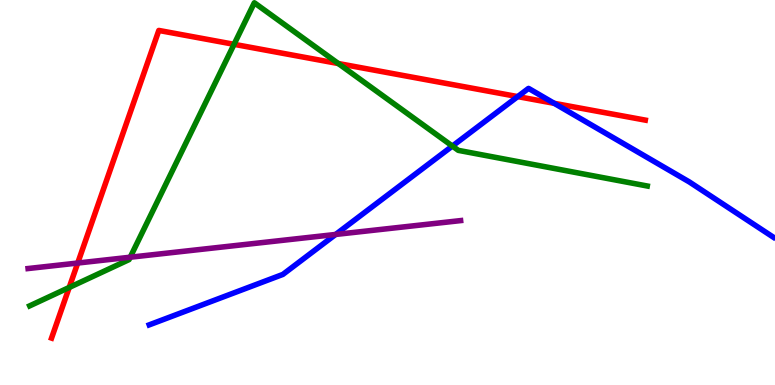[{'lines': ['blue', 'red'], 'intersections': [{'x': 6.68, 'y': 7.49}, {'x': 7.15, 'y': 7.32}]}, {'lines': ['green', 'red'], 'intersections': [{'x': 0.893, 'y': 2.53}, {'x': 3.02, 'y': 8.85}, {'x': 4.37, 'y': 8.35}]}, {'lines': ['purple', 'red'], 'intersections': [{'x': 1.0, 'y': 3.17}]}, {'lines': ['blue', 'green'], 'intersections': [{'x': 5.84, 'y': 6.21}]}, {'lines': ['blue', 'purple'], 'intersections': [{'x': 4.33, 'y': 3.91}]}, {'lines': ['green', 'purple'], 'intersections': [{'x': 1.68, 'y': 3.32}]}]